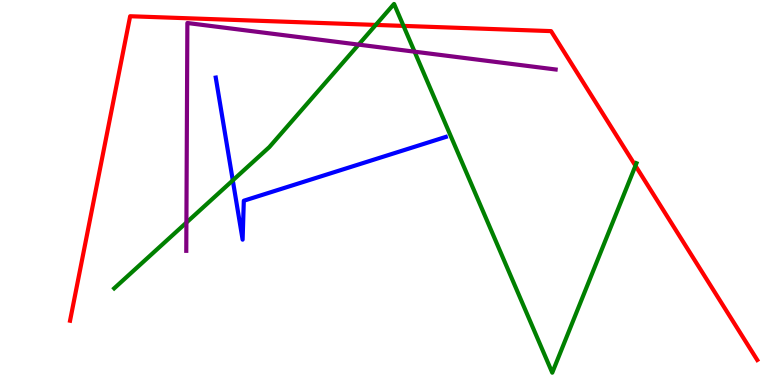[{'lines': ['blue', 'red'], 'intersections': []}, {'lines': ['green', 'red'], 'intersections': [{'x': 4.85, 'y': 9.35}, {'x': 5.21, 'y': 9.33}, {'x': 8.2, 'y': 5.7}]}, {'lines': ['purple', 'red'], 'intersections': []}, {'lines': ['blue', 'green'], 'intersections': [{'x': 3.0, 'y': 5.32}]}, {'lines': ['blue', 'purple'], 'intersections': []}, {'lines': ['green', 'purple'], 'intersections': [{'x': 2.41, 'y': 4.22}, {'x': 4.63, 'y': 8.84}, {'x': 5.35, 'y': 8.66}]}]